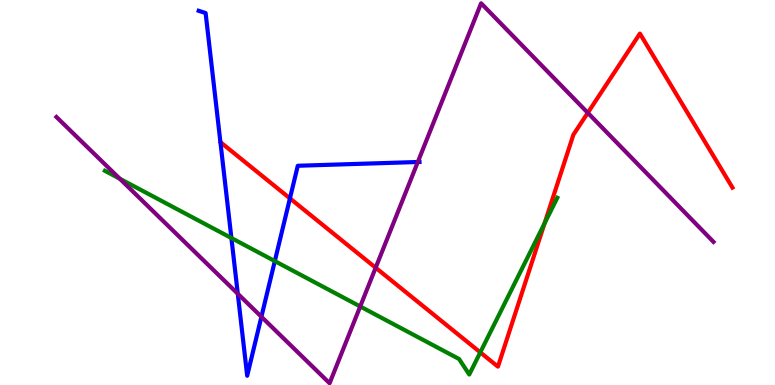[{'lines': ['blue', 'red'], 'intersections': [{'x': 3.74, 'y': 4.85}]}, {'lines': ['green', 'red'], 'intersections': [{'x': 6.2, 'y': 0.848}, {'x': 7.03, 'y': 4.2}]}, {'lines': ['purple', 'red'], 'intersections': [{'x': 4.85, 'y': 3.05}, {'x': 7.58, 'y': 7.07}]}, {'lines': ['blue', 'green'], 'intersections': [{'x': 2.99, 'y': 3.82}, {'x': 3.55, 'y': 3.22}]}, {'lines': ['blue', 'purple'], 'intersections': [{'x': 3.07, 'y': 2.37}, {'x': 3.37, 'y': 1.77}, {'x': 5.39, 'y': 5.79}]}, {'lines': ['green', 'purple'], 'intersections': [{'x': 1.55, 'y': 5.36}, {'x': 4.65, 'y': 2.04}]}]